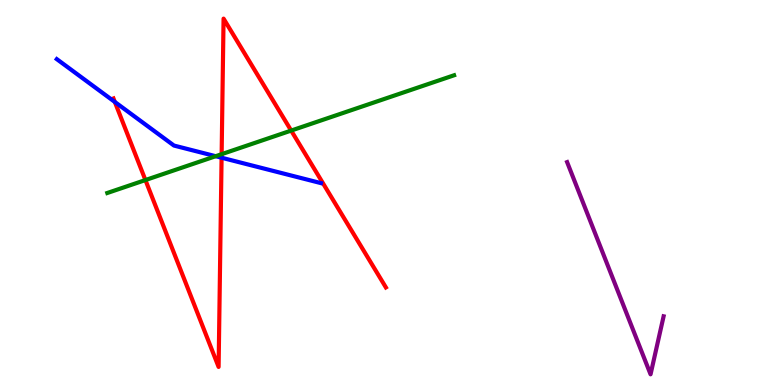[{'lines': ['blue', 'red'], 'intersections': [{'x': 1.48, 'y': 7.35}, {'x': 2.86, 'y': 5.9}]}, {'lines': ['green', 'red'], 'intersections': [{'x': 1.88, 'y': 5.32}, {'x': 2.86, 'y': 6.0}, {'x': 3.76, 'y': 6.61}]}, {'lines': ['purple', 'red'], 'intersections': []}, {'lines': ['blue', 'green'], 'intersections': [{'x': 2.78, 'y': 5.94}]}, {'lines': ['blue', 'purple'], 'intersections': []}, {'lines': ['green', 'purple'], 'intersections': []}]